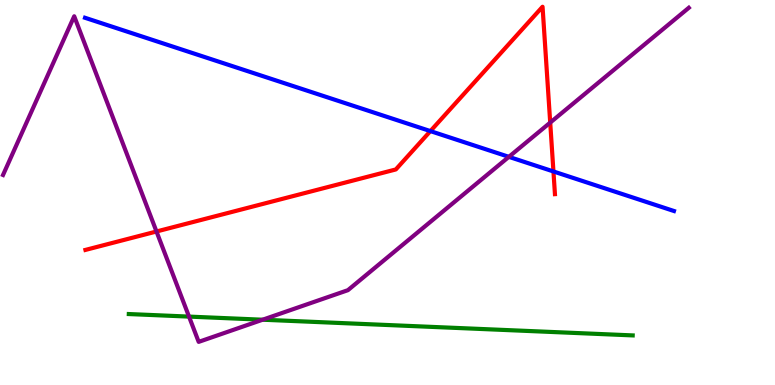[{'lines': ['blue', 'red'], 'intersections': [{'x': 5.55, 'y': 6.59}, {'x': 7.14, 'y': 5.55}]}, {'lines': ['green', 'red'], 'intersections': []}, {'lines': ['purple', 'red'], 'intersections': [{'x': 2.02, 'y': 3.99}, {'x': 7.1, 'y': 6.82}]}, {'lines': ['blue', 'green'], 'intersections': []}, {'lines': ['blue', 'purple'], 'intersections': [{'x': 6.57, 'y': 5.93}]}, {'lines': ['green', 'purple'], 'intersections': [{'x': 2.44, 'y': 1.78}, {'x': 3.39, 'y': 1.7}]}]